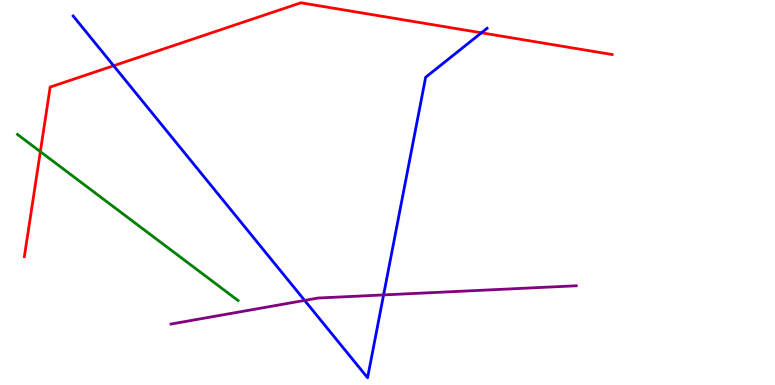[{'lines': ['blue', 'red'], 'intersections': [{'x': 1.47, 'y': 8.29}, {'x': 6.21, 'y': 9.15}]}, {'lines': ['green', 'red'], 'intersections': [{'x': 0.521, 'y': 6.06}]}, {'lines': ['purple', 'red'], 'intersections': []}, {'lines': ['blue', 'green'], 'intersections': []}, {'lines': ['blue', 'purple'], 'intersections': [{'x': 3.93, 'y': 2.2}, {'x': 4.95, 'y': 2.34}]}, {'lines': ['green', 'purple'], 'intersections': []}]